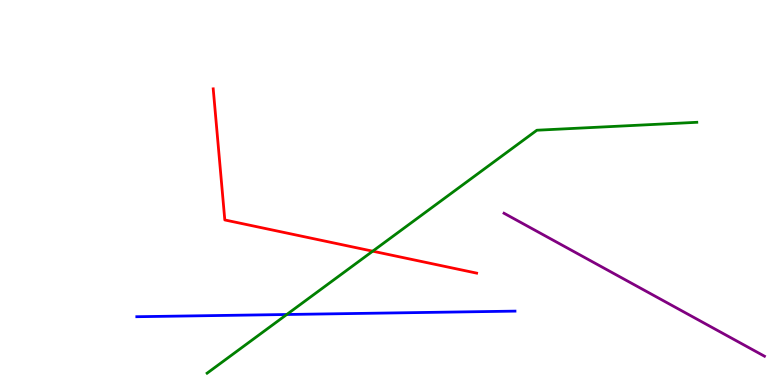[{'lines': ['blue', 'red'], 'intersections': []}, {'lines': ['green', 'red'], 'intersections': [{'x': 4.81, 'y': 3.48}]}, {'lines': ['purple', 'red'], 'intersections': []}, {'lines': ['blue', 'green'], 'intersections': [{'x': 3.7, 'y': 1.83}]}, {'lines': ['blue', 'purple'], 'intersections': []}, {'lines': ['green', 'purple'], 'intersections': []}]